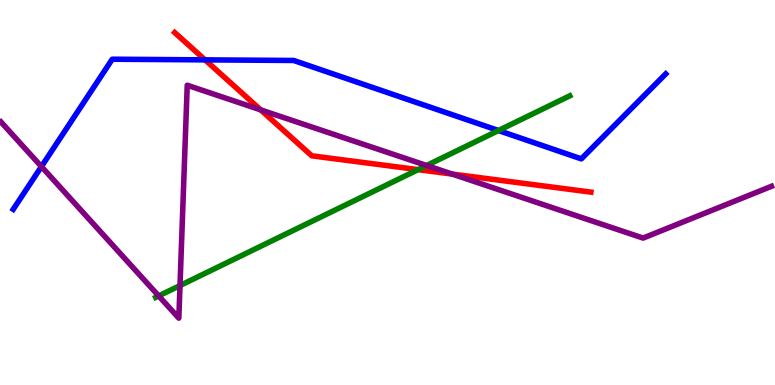[{'lines': ['blue', 'red'], 'intersections': [{'x': 2.65, 'y': 8.45}]}, {'lines': ['green', 'red'], 'intersections': [{'x': 5.4, 'y': 5.59}]}, {'lines': ['purple', 'red'], 'intersections': [{'x': 3.36, 'y': 7.15}, {'x': 5.83, 'y': 5.48}]}, {'lines': ['blue', 'green'], 'intersections': [{'x': 6.43, 'y': 6.61}]}, {'lines': ['blue', 'purple'], 'intersections': [{'x': 0.534, 'y': 5.67}]}, {'lines': ['green', 'purple'], 'intersections': [{'x': 2.05, 'y': 2.31}, {'x': 2.32, 'y': 2.58}, {'x': 5.5, 'y': 5.7}]}]